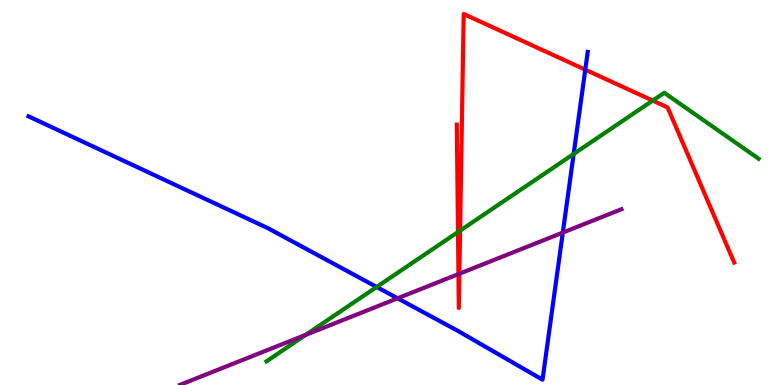[{'lines': ['blue', 'red'], 'intersections': [{'x': 7.55, 'y': 8.19}]}, {'lines': ['green', 'red'], 'intersections': [{'x': 5.91, 'y': 3.97}, {'x': 5.94, 'y': 4.01}, {'x': 8.42, 'y': 7.39}]}, {'lines': ['purple', 'red'], 'intersections': [{'x': 5.92, 'y': 2.88}, {'x': 5.93, 'y': 2.89}]}, {'lines': ['blue', 'green'], 'intersections': [{'x': 4.86, 'y': 2.55}, {'x': 7.4, 'y': 6.0}]}, {'lines': ['blue', 'purple'], 'intersections': [{'x': 5.13, 'y': 2.25}, {'x': 7.26, 'y': 3.96}]}, {'lines': ['green', 'purple'], 'intersections': [{'x': 3.94, 'y': 1.3}]}]